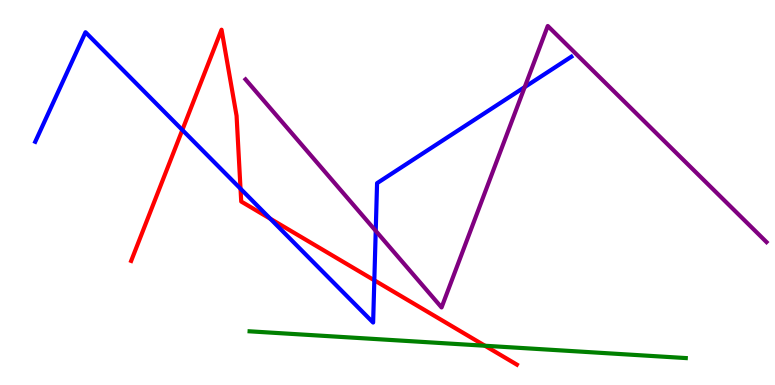[{'lines': ['blue', 'red'], 'intersections': [{'x': 2.35, 'y': 6.62}, {'x': 3.1, 'y': 5.1}, {'x': 3.49, 'y': 4.32}, {'x': 4.83, 'y': 2.72}]}, {'lines': ['green', 'red'], 'intersections': [{'x': 6.26, 'y': 1.02}]}, {'lines': ['purple', 'red'], 'intersections': []}, {'lines': ['blue', 'green'], 'intersections': []}, {'lines': ['blue', 'purple'], 'intersections': [{'x': 4.85, 'y': 4.0}, {'x': 6.77, 'y': 7.74}]}, {'lines': ['green', 'purple'], 'intersections': []}]